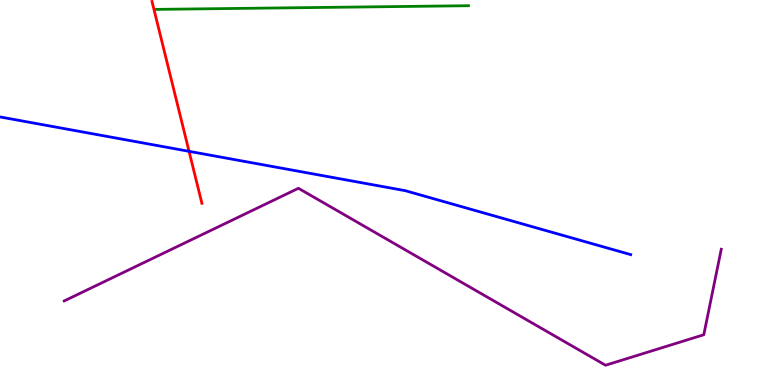[{'lines': ['blue', 'red'], 'intersections': [{'x': 2.44, 'y': 6.07}]}, {'lines': ['green', 'red'], 'intersections': []}, {'lines': ['purple', 'red'], 'intersections': []}, {'lines': ['blue', 'green'], 'intersections': []}, {'lines': ['blue', 'purple'], 'intersections': []}, {'lines': ['green', 'purple'], 'intersections': []}]